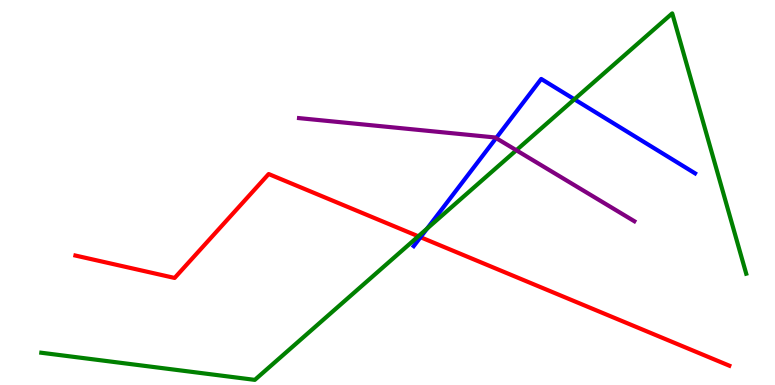[{'lines': ['blue', 'red'], 'intersections': [{'x': 5.43, 'y': 3.84}]}, {'lines': ['green', 'red'], 'intersections': [{'x': 5.4, 'y': 3.86}]}, {'lines': ['purple', 'red'], 'intersections': []}, {'lines': ['blue', 'green'], 'intersections': [{'x': 5.51, 'y': 4.06}, {'x': 7.41, 'y': 7.42}]}, {'lines': ['blue', 'purple'], 'intersections': [{'x': 6.4, 'y': 6.41}]}, {'lines': ['green', 'purple'], 'intersections': [{'x': 6.66, 'y': 6.1}]}]